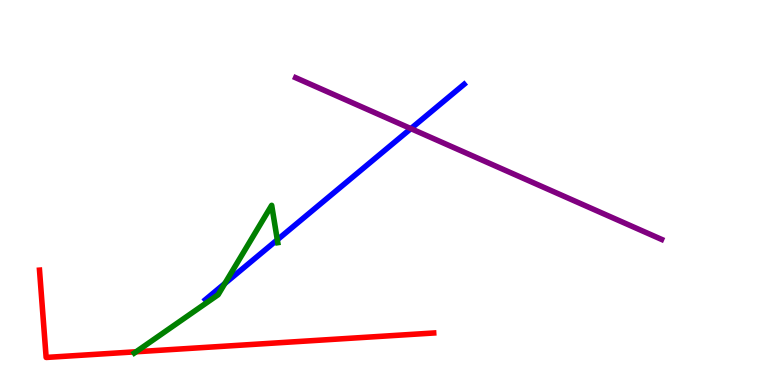[{'lines': ['blue', 'red'], 'intersections': []}, {'lines': ['green', 'red'], 'intersections': [{'x': 1.76, 'y': 0.863}]}, {'lines': ['purple', 'red'], 'intersections': []}, {'lines': ['blue', 'green'], 'intersections': [{'x': 2.9, 'y': 2.64}, {'x': 3.58, 'y': 3.77}]}, {'lines': ['blue', 'purple'], 'intersections': [{'x': 5.3, 'y': 6.66}]}, {'lines': ['green', 'purple'], 'intersections': []}]